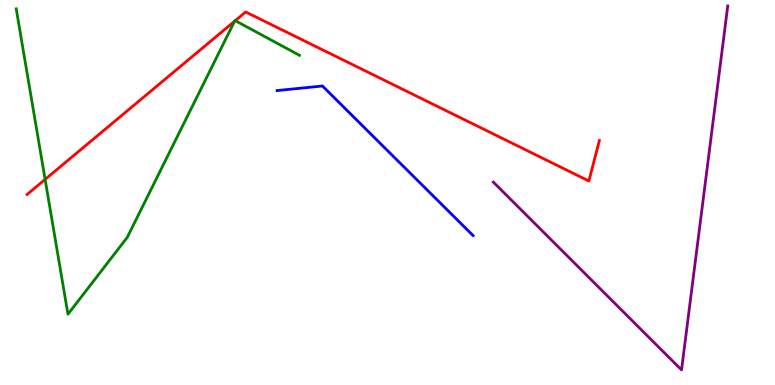[{'lines': ['blue', 'red'], 'intersections': []}, {'lines': ['green', 'red'], 'intersections': [{'x': 0.582, 'y': 5.34}, {'x': 3.03, 'y': 9.45}, {'x': 3.04, 'y': 9.46}]}, {'lines': ['purple', 'red'], 'intersections': []}, {'lines': ['blue', 'green'], 'intersections': []}, {'lines': ['blue', 'purple'], 'intersections': []}, {'lines': ['green', 'purple'], 'intersections': []}]